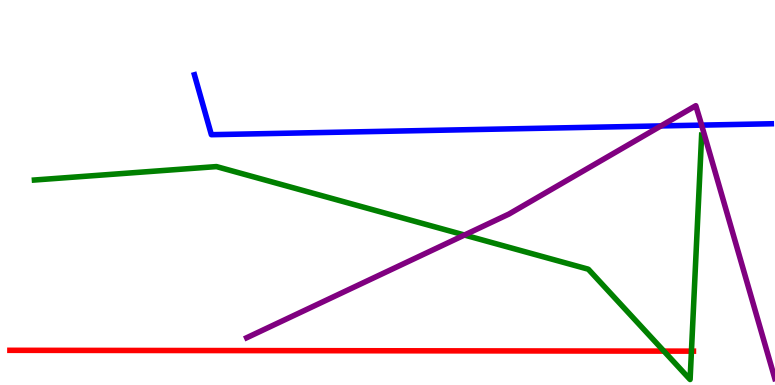[{'lines': ['blue', 'red'], 'intersections': []}, {'lines': ['green', 'red'], 'intersections': [{'x': 8.57, 'y': 0.88}, {'x': 8.92, 'y': 0.879}]}, {'lines': ['purple', 'red'], 'intersections': []}, {'lines': ['blue', 'green'], 'intersections': []}, {'lines': ['blue', 'purple'], 'intersections': [{'x': 8.53, 'y': 6.73}, {'x': 9.05, 'y': 6.75}]}, {'lines': ['green', 'purple'], 'intersections': [{'x': 5.99, 'y': 3.9}]}]